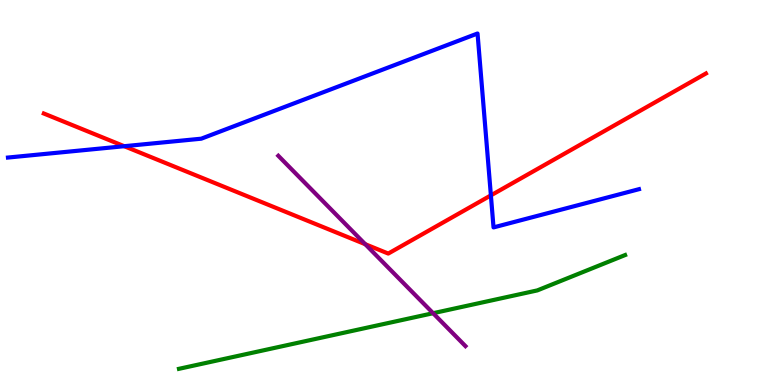[{'lines': ['blue', 'red'], 'intersections': [{'x': 1.6, 'y': 6.2}, {'x': 6.33, 'y': 4.93}]}, {'lines': ['green', 'red'], 'intersections': []}, {'lines': ['purple', 'red'], 'intersections': [{'x': 4.71, 'y': 3.66}]}, {'lines': ['blue', 'green'], 'intersections': []}, {'lines': ['blue', 'purple'], 'intersections': []}, {'lines': ['green', 'purple'], 'intersections': [{'x': 5.59, 'y': 1.86}]}]